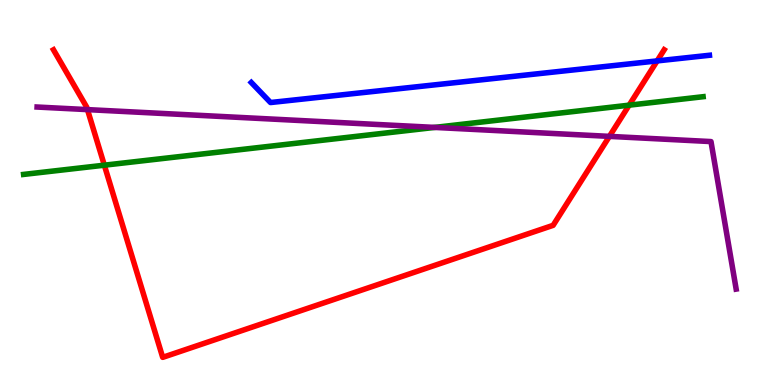[{'lines': ['blue', 'red'], 'intersections': [{'x': 8.48, 'y': 8.42}]}, {'lines': ['green', 'red'], 'intersections': [{'x': 1.35, 'y': 5.71}, {'x': 8.12, 'y': 7.27}]}, {'lines': ['purple', 'red'], 'intersections': [{'x': 1.13, 'y': 7.15}, {'x': 7.86, 'y': 6.46}]}, {'lines': ['blue', 'green'], 'intersections': []}, {'lines': ['blue', 'purple'], 'intersections': []}, {'lines': ['green', 'purple'], 'intersections': [{'x': 5.61, 'y': 6.69}]}]